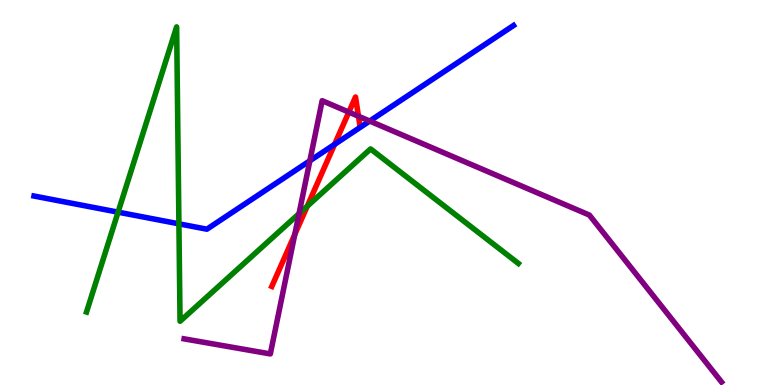[{'lines': ['blue', 'red'], 'intersections': [{'x': 4.32, 'y': 6.25}]}, {'lines': ['green', 'red'], 'intersections': [{'x': 3.96, 'y': 4.64}]}, {'lines': ['purple', 'red'], 'intersections': [{'x': 3.8, 'y': 3.91}, {'x': 4.5, 'y': 7.09}, {'x': 4.63, 'y': 6.98}]}, {'lines': ['blue', 'green'], 'intersections': [{'x': 1.52, 'y': 4.49}, {'x': 2.31, 'y': 4.19}]}, {'lines': ['blue', 'purple'], 'intersections': [{'x': 4.0, 'y': 5.82}, {'x': 4.77, 'y': 6.86}]}, {'lines': ['green', 'purple'], 'intersections': [{'x': 3.86, 'y': 4.45}]}]